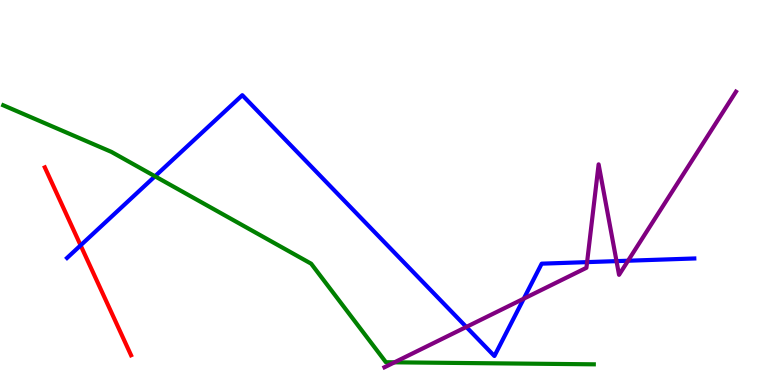[{'lines': ['blue', 'red'], 'intersections': [{'x': 1.04, 'y': 3.63}]}, {'lines': ['green', 'red'], 'intersections': []}, {'lines': ['purple', 'red'], 'intersections': []}, {'lines': ['blue', 'green'], 'intersections': [{'x': 2.0, 'y': 5.42}]}, {'lines': ['blue', 'purple'], 'intersections': [{'x': 6.02, 'y': 1.51}, {'x': 6.76, 'y': 2.24}, {'x': 7.58, 'y': 3.19}, {'x': 7.95, 'y': 3.22}, {'x': 8.1, 'y': 3.23}]}, {'lines': ['green', 'purple'], 'intersections': [{'x': 5.09, 'y': 0.589}]}]